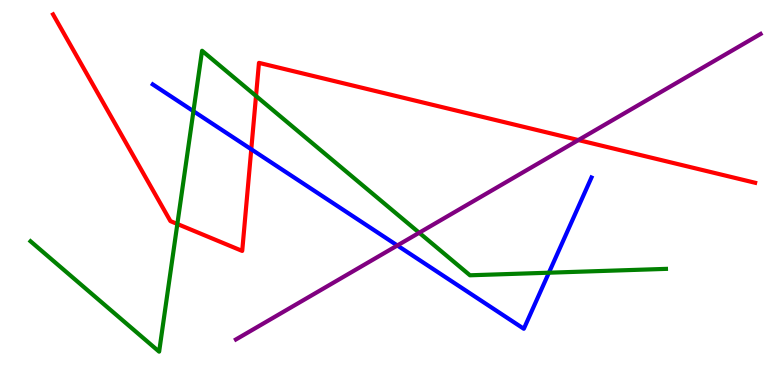[{'lines': ['blue', 'red'], 'intersections': [{'x': 3.24, 'y': 6.12}]}, {'lines': ['green', 'red'], 'intersections': [{'x': 2.29, 'y': 4.18}, {'x': 3.3, 'y': 7.51}]}, {'lines': ['purple', 'red'], 'intersections': [{'x': 7.46, 'y': 6.36}]}, {'lines': ['blue', 'green'], 'intersections': [{'x': 2.5, 'y': 7.11}, {'x': 7.08, 'y': 2.92}]}, {'lines': ['blue', 'purple'], 'intersections': [{'x': 5.13, 'y': 3.62}]}, {'lines': ['green', 'purple'], 'intersections': [{'x': 5.41, 'y': 3.95}]}]